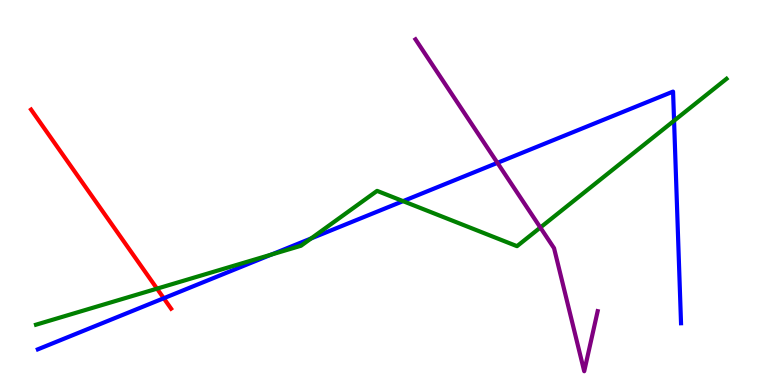[{'lines': ['blue', 'red'], 'intersections': [{'x': 2.11, 'y': 2.25}]}, {'lines': ['green', 'red'], 'intersections': [{'x': 2.03, 'y': 2.5}]}, {'lines': ['purple', 'red'], 'intersections': []}, {'lines': ['blue', 'green'], 'intersections': [{'x': 3.5, 'y': 3.39}, {'x': 4.01, 'y': 3.81}, {'x': 5.2, 'y': 4.78}, {'x': 8.7, 'y': 6.86}]}, {'lines': ['blue', 'purple'], 'intersections': [{'x': 6.42, 'y': 5.77}]}, {'lines': ['green', 'purple'], 'intersections': [{'x': 6.97, 'y': 4.09}]}]